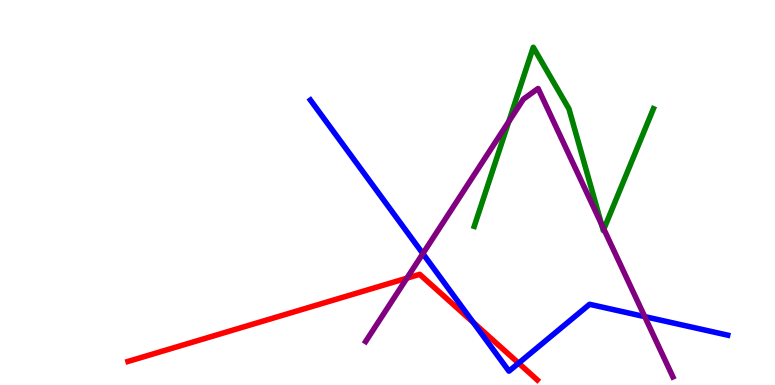[{'lines': ['blue', 'red'], 'intersections': [{'x': 6.11, 'y': 1.62}, {'x': 6.69, 'y': 0.568}]}, {'lines': ['green', 'red'], 'intersections': []}, {'lines': ['purple', 'red'], 'intersections': [{'x': 5.25, 'y': 2.77}]}, {'lines': ['blue', 'green'], 'intersections': []}, {'lines': ['blue', 'purple'], 'intersections': [{'x': 5.46, 'y': 3.41}, {'x': 8.32, 'y': 1.78}]}, {'lines': ['green', 'purple'], 'intersections': [{'x': 6.56, 'y': 6.84}, {'x': 7.76, 'y': 4.18}, {'x': 7.79, 'y': 4.05}]}]